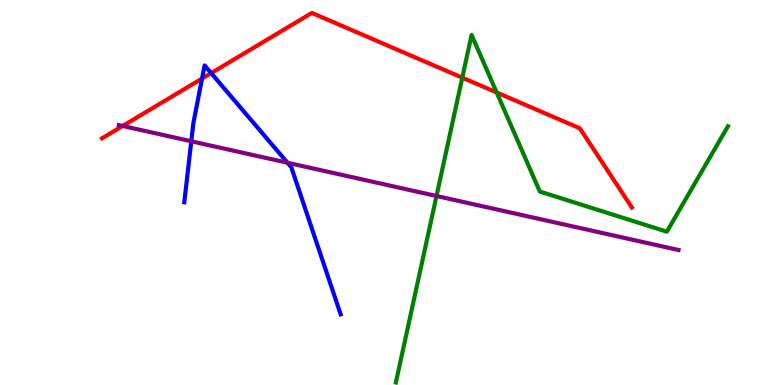[{'lines': ['blue', 'red'], 'intersections': [{'x': 2.61, 'y': 7.96}, {'x': 2.72, 'y': 8.1}]}, {'lines': ['green', 'red'], 'intersections': [{'x': 5.96, 'y': 7.98}, {'x': 6.41, 'y': 7.6}]}, {'lines': ['purple', 'red'], 'intersections': [{'x': 1.58, 'y': 6.73}]}, {'lines': ['blue', 'green'], 'intersections': []}, {'lines': ['blue', 'purple'], 'intersections': [{'x': 2.47, 'y': 6.33}, {'x': 3.71, 'y': 5.77}]}, {'lines': ['green', 'purple'], 'intersections': [{'x': 5.63, 'y': 4.91}]}]